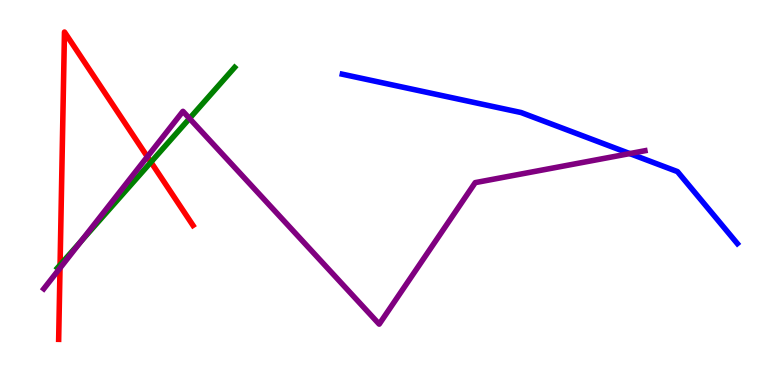[{'lines': ['blue', 'red'], 'intersections': []}, {'lines': ['green', 'red'], 'intersections': [{'x': 0.775, 'y': 3.12}, {'x': 1.95, 'y': 5.79}]}, {'lines': ['purple', 'red'], 'intersections': [{'x': 0.774, 'y': 3.04}, {'x': 1.9, 'y': 5.93}]}, {'lines': ['blue', 'green'], 'intersections': []}, {'lines': ['blue', 'purple'], 'intersections': [{'x': 8.13, 'y': 6.01}]}, {'lines': ['green', 'purple'], 'intersections': [{'x': 1.05, 'y': 3.74}, {'x': 2.45, 'y': 6.92}]}]